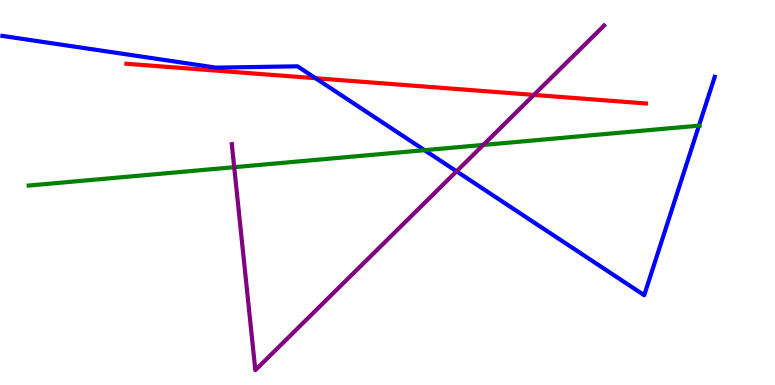[{'lines': ['blue', 'red'], 'intersections': [{'x': 4.07, 'y': 7.97}]}, {'lines': ['green', 'red'], 'intersections': []}, {'lines': ['purple', 'red'], 'intersections': [{'x': 6.89, 'y': 7.53}]}, {'lines': ['blue', 'green'], 'intersections': [{'x': 5.48, 'y': 6.1}, {'x': 9.02, 'y': 6.74}]}, {'lines': ['blue', 'purple'], 'intersections': [{'x': 5.89, 'y': 5.55}]}, {'lines': ['green', 'purple'], 'intersections': [{'x': 3.02, 'y': 5.66}, {'x': 6.24, 'y': 6.24}]}]